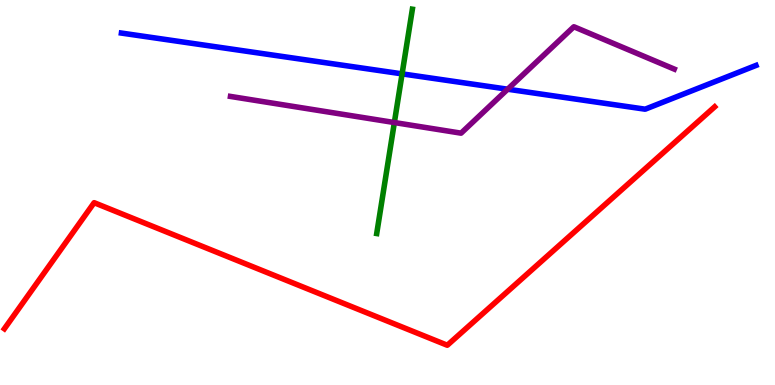[{'lines': ['blue', 'red'], 'intersections': []}, {'lines': ['green', 'red'], 'intersections': []}, {'lines': ['purple', 'red'], 'intersections': []}, {'lines': ['blue', 'green'], 'intersections': [{'x': 5.19, 'y': 8.08}]}, {'lines': ['blue', 'purple'], 'intersections': [{'x': 6.55, 'y': 7.68}]}, {'lines': ['green', 'purple'], 'intersections': [{'x': 5.09, 'y': 6.82}]}]